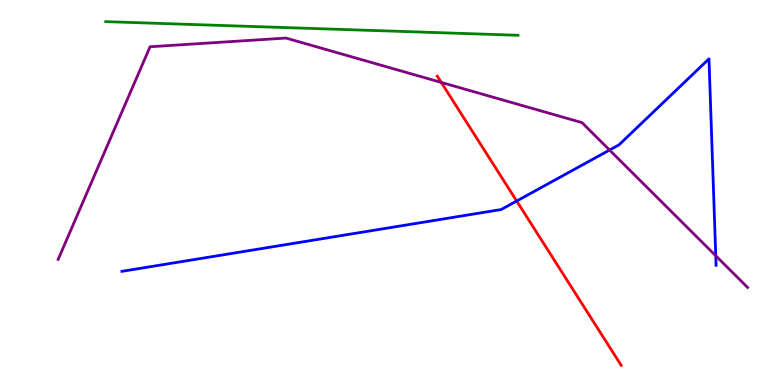[{'lines': ['blue', 'red'], 'intersections': [{'x': 6.67, 'y': 4.78}]}, {'lines': ['green', 'red'], 'intersections': []}, {'lines': ['purple', 'red'], 'intersections': [{'x': 5.69, 'y': 7.86}]}, {'lines': ['blue', 'green'], 'intersections': []}, {'lines': ['blue', 'purple'], 'intersections': [{'x': 7.87, 'y': 6.1}, {'x': 9.24, 'y': 3.36}]}, {'lines': ['green', 'purple'], 'intersections': []}]